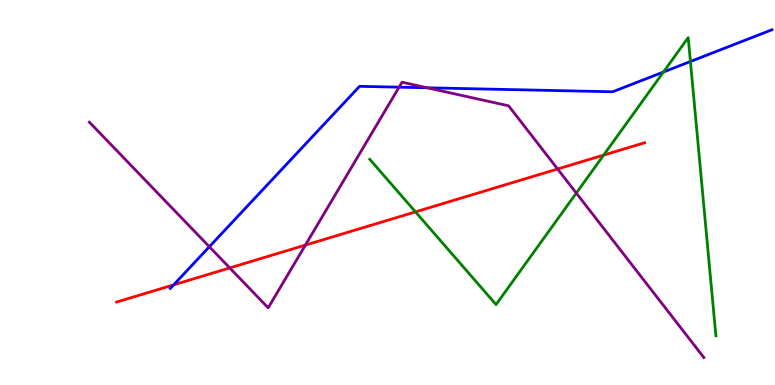[{'lines': ['blue', 'red'], 'intersections': [{'x': 2.24, 'y': 2.6}]}, {'lines': ['green', 'red'], 'intersections': [{'x': 5.36, 'y': 4.5}, {'x': 7.79, 'y': 5.97}]}, {'lines': ['purple', 'red'], 'intersections': [{'x': 2.96, 'y': 3.04}, {'x': 3.94, 'y': 3.63}, {'x': 7.19, 'y': 5.61}]}, {'lines': ['blue', 'green'], 'intersections': [{'x': 8.56, 'y': 8.13}, {'x': 8.91, 'y': 8.4}]}, {'lines': ['blue', 'purple'], 'intersections': [{'x': 2.7, 'y': 3.59}, {'x': 5.15, 'y': 7.74}, {'x': 5.51, 'y': 7.72}]}, {'lines': ['green', 'purple'], 'intersections': [{'x': 7.44, 'y': 4.98}]}]